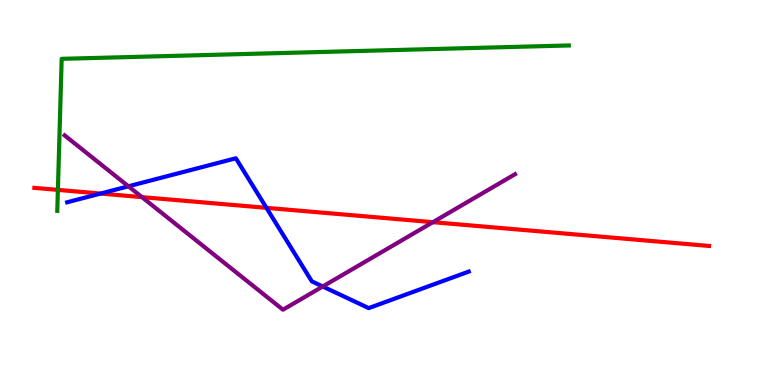[{'lines': ['blue', 'red'], 'intersections': [{'x': 1.3, 'y': 4.97}, {'x': 3.44, 'y': 4.6}]}, {'lines': ['green', 'red'], 'intersections': [{'x': 0.747, 'y': 5.07}]}, {'lines': ['purple', 'red'], 'intersections': [{'x': 1.83, 'y': 4.88}, {'x': 5.59, 'y': 4.23}]}, {'lines': ['blue', 'green'], 'intersections': []}, {'lines': ['blue', 'purple'], 'intersections': [{'x': 1.66, 'y': 5.16}, {'x': 4.16, 'y': 2.56}]}, {'lines': ['green', 'purple'], 'intersections': []}]